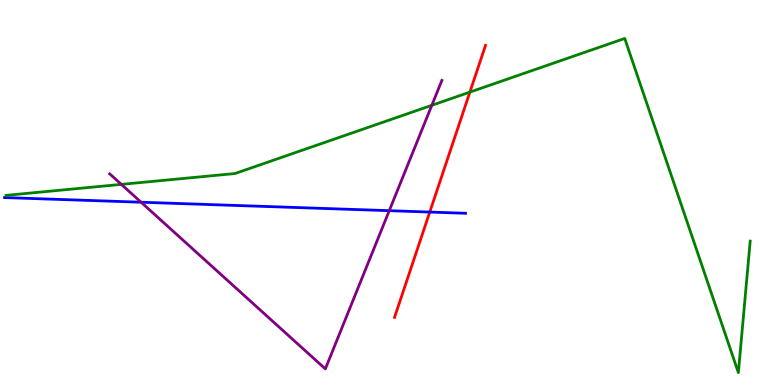[{'lines': ['blue', 'red'], 'intersections': [{'x': 5.55, 'y': 4.49}]}, {'lines': ['green', 'red'], 'intersections': [{'x': 6.06, 'y': 7.61}]}, {'lines': ['purple', 'red'], 'intersections': []}, {'lines': ['blue', 'green'], 'intersections': []}, {'lines': ['blue', 'purple'], 'intersections': [{'x': 1.82, 'y': 4.75}, {'x': 5.02, 'y': 4.53}]}, {'lines': ['green', 'purple'], 'intersections': [{'x': 1.57, 'y': 5.21}, {'x': 5.57, 'y': 7.26}]}]